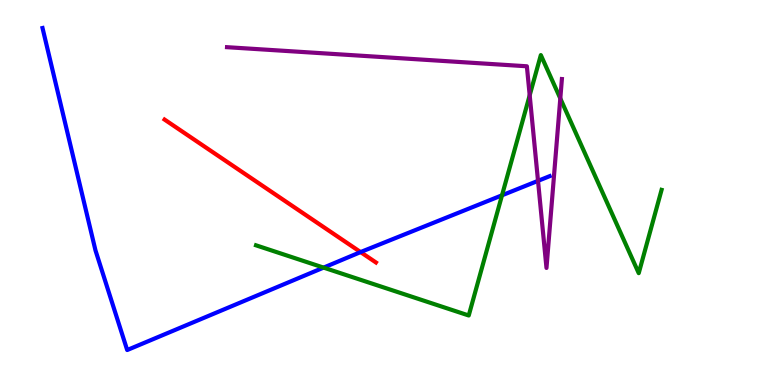[{'lines': ['blue', 'red'], 'intersections': [{'x': 4.65, 'y': 3.45}]}, {'lines': ['green', 'red'], 'intersections': []}, {'lines': ['purple', 'red'], 'intersections': []}, {'lines': ['blue', 'green'], 'intersections': [{'x': 4.18, 'y': 3.05}, {'x': 6.48, 'y': 4.93}]}, {'lines': ['blue', 'purple'], 'intersections': [{'x': 6.94, 'y': 5.3}]}, {'lines': ['green', 'purple'], 'intersections': [{'x': 6.83, 'y': 7.52}, {'x': 7.23, 'y': 7.44}]}]